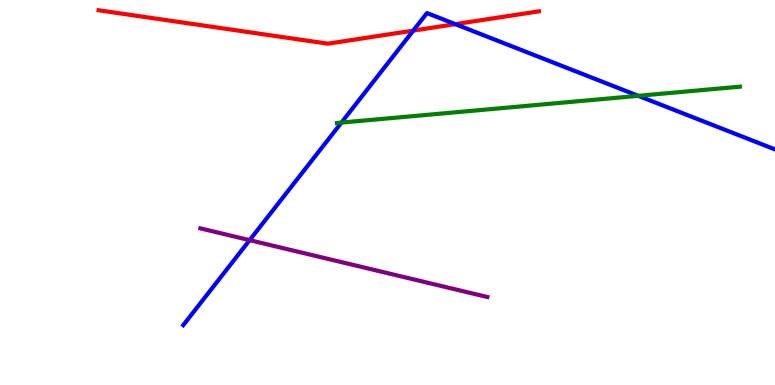[{'lines': ['blue', 'red'], 'intersections': [{'x': 5.33, 'y': 9.21}, {'x': 5.87, 'y': 9.37}]}, {'lines': ['green', 'red'], 'intersections': []}, {'lines': ['purple', 'red'], 'intersections': []}, {'lines': ['blue', 'green'], 'intersections': [{'x': 4.41, 'y': 6.82}, {'x': 8.24, 'y': 7.51}]}, {'lines': ['blue', 'purple'], 'intersections': [{'x': 3.22, 'y': 3.76}]}, {'lines': ['green', 'purple'], 'intersections': []}]